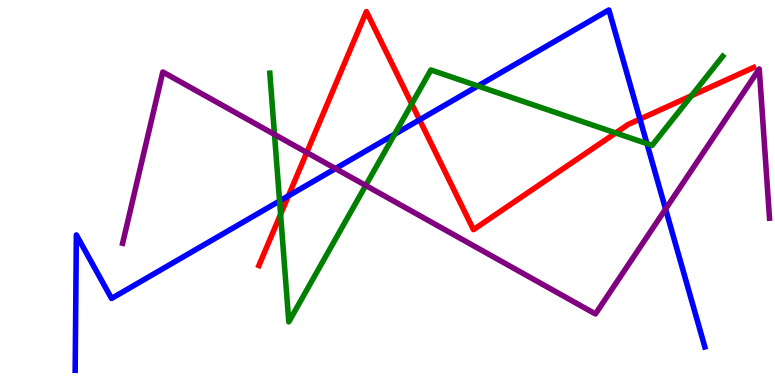[{'lines': ['blue', 'red'], 'intersections': [{'x': 3.72, 'y': 4.91}, {'x': 5.41, 'y': 6.89}, {'x': 8.26, 'y': 6.91}]}, {'lines': ['green', 'red'], 'intersections': [{'x': 3.62, 'y': 4.43}, {'x': 5.31, 'y': 7.3}, {'x': 7.94, 'y': 6.55}, {'x': 8.92, 'y': 7.51}]}, {'lines': ['purple', 'red'], 'intersections': [{'x': 3.96, 'y': 6.04}]}, {'lines': ['blue', 'green'], 'intersections': [{'x': 3.61, 'y': 4.78}, {'x': 5.09, 'y': 6.51}, {'x': 6.17, 'y': 7.77}, {'x': 8.35, 'y': 6.27}]}, {'lines': ['blue', 'purple'], 'intersections': [{'x': 4.33, 'y': 5.62}, {'x': 8.59, 'y': 4.57}]}, {'lines': ['green', 'purple'], 'intersections': [{'x': 3.54, 'y': 6.51}, {'x': 4.72, 'y': 5.18}]}]